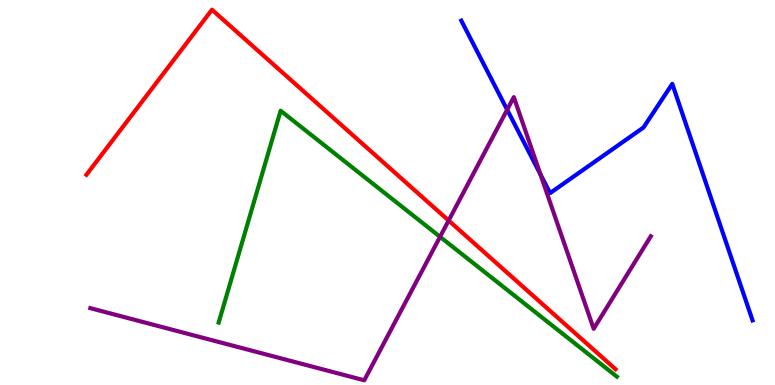[{'lines': ['blue', 'red'], 'intersections': []}, {'lines': ['green', 'red'], 'intersections': []}, {'lines': ['purple', 'red'], 'intersections': [{'x': 5.79, 'y': 4.27}]}, {'lines': ['blue', 'green'], 'intersections': []}, {'lines': ['blue', 'purple'], 'intersections': [{'x': 6.54, 'y': 7.15}, {'x': 6.97, 'y': 5.47}]}, {'lines': ['green', 'purple'], 'intersections': [{'x': 5.68, 'y': 3.85}]}]